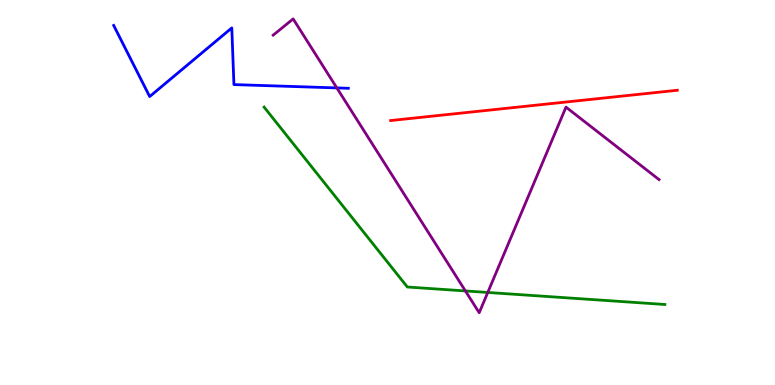[{'lines': ['blue', 'red'], 'intersections': []}, {'lines': ['green', 'red'], 'intersections': []}, {'lines': ['purple', 'red'], 'intersections': []}, {'lines': ['blue', 'green'], 'intersections': []}, {'lines': ['blue', 'purple'], 'intersections': [{'x': 4.35, 'y': 7.72}]}, {'lines': ['green', 'purple'], 'intersections': [{'x': 6.01, 'y': 2.44}, {'x': 6.29, 'y': 2.4}]}]